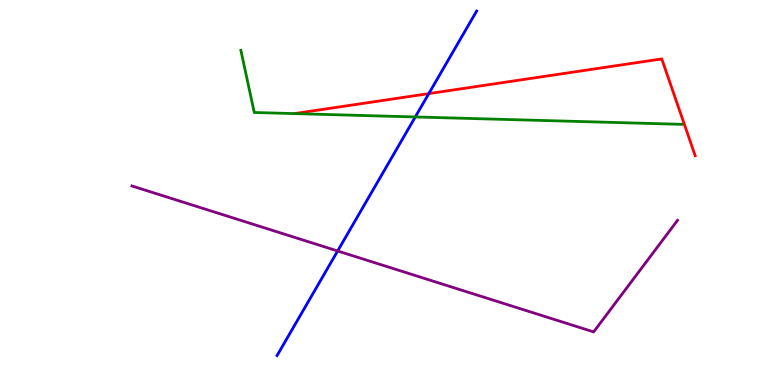[{'lines': ['blue', 'red'], 'intersections': [{'x': 5.53, 'y': 7.57}]}, {'lines': ['green', 'red'], 'intersections': [{'x': 3.8, 'y': 7.05}]}, {'lines': ['purple', 'red'], 'intersections': []}, {'lines': ['blue', 'green'], 'intersections': [{'x': 5.36, 'y': 6.96}]}, {'lines': ['blue', 'purple'], 'intersections': [{'x': 4.36, 'y': 3.48}]}, {'lines': ['green', 'purple'], 'intersections': []}]